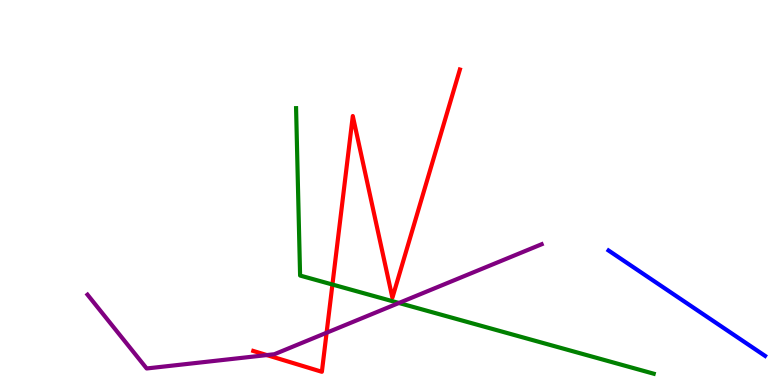[{'lines': ['blue', 'red'], 'intersections': []}, {'lines': ['green', 'red'], 'intersections': [{'x': 4.29, 'y': 2.61}]}, {'lines': ['purple', 'red'], 'intersections': [{'x': 3.44, 'y': 0.777}, {'x': 4.21, 'y': 1.36}]}, {'lines': ['blue', 'green'], 'intersections': []}, {'lines': ['blue', 'purple'], 'intersections': []}, {'lines': ['green', 'purple'], 'intersections': [{'x': 5.15, 'y': 2.13}]}]